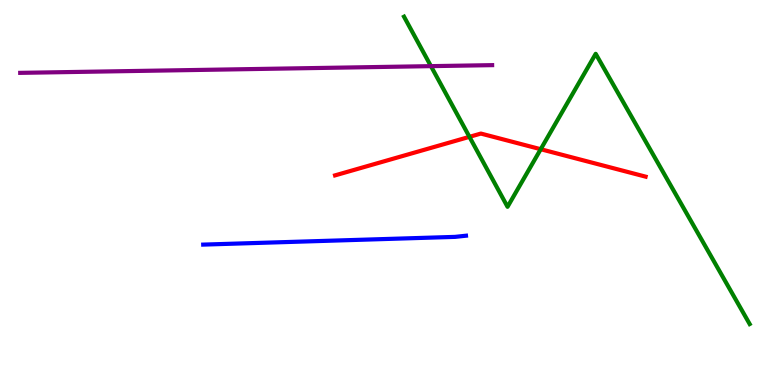[{'lines': ['blue', 'red'], 'intersections': []}, {'lines': ['green', 'red'], 'intersections': [{'x': 6.06, 'y': 6.45}, {'x': 6.98, 'y': 6.12}]}, {'lines': ['purple', 'red'], 'intersections': []}, {'lines': ['blue', 'green'], 'intersections': []}, {'lines': ['blue', 'purple'], 'intersections': []}, {'lines': ['green', 'purple'], 'intersections': [{'x': 5.56, 'y': 8.28}]}]